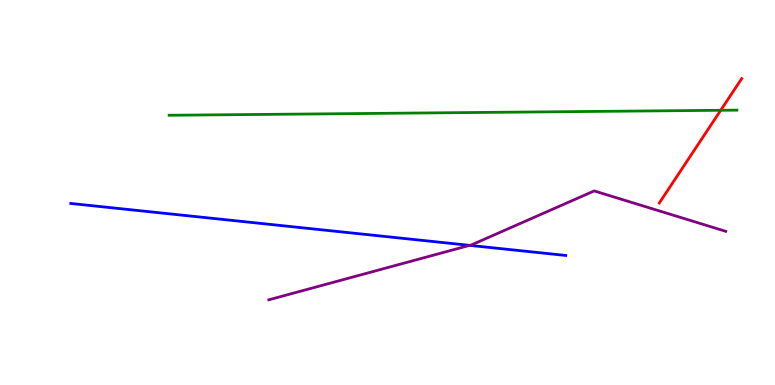[{'lines': ['blue', 'red'], 'intersections': []}, {'lines': ['green', 'red'], 'intersections': [{'x': 9.3, 'y': 7.14}]}, {'lines': ['purple', 'red'], 'intersections': []}, {'lines': ['blue', 'green'], 'intersections': []}, {'lines': ['blue', 'purple'], 'intersections': [{'x': 6.06, 'y': 3.63}]}, {'lines': ['green', 'purple'], 'intersections': []}]